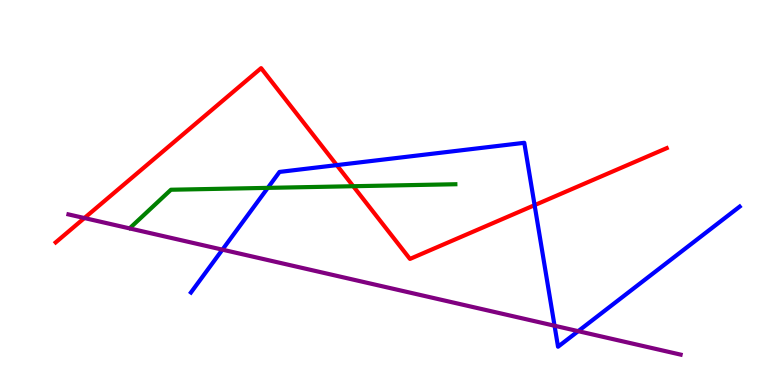[{'lines': ['blue', 'red'], 'intersections': [{'x': 4.35, 'y': 5.71}, {'x': 6.9, 'y': 4.67}]}, {'lines': ['green', 'red'], 'intersections': [{'x': 4.56, 'y': 5.16}]}, {'lines': ['purple', 'red'], 'intersections': [{'x': 1.09, 'y': 4.34}]}, {'lines': ['blue', 'green'], 'intersections': [{'x': 3.46, 'y': 5.12}]}, {'lines': ['blue', 'purple'], 'intersections': [{'x': 2.87, 'y': 3.52}, {'x': 7.16, 'y': 1.54}, {'x': 7.46, 'y': 1.4}]}, {'lines': ['green', 'purple'], 'intersections': []}]